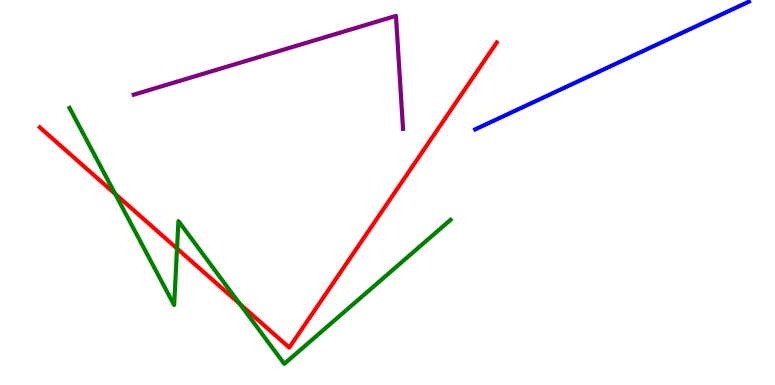[{'lines': ['blue', 'red'], 'intersections': []}, {'lines': ['green', 'red'], 'intersections': [{'x': 1.49, 'y': 4.96}, {'x': 2.28, 'y': 3.55}, {'x': 3.1, 'y': 2.1}]}, {'lines': ['purple', 'red'], 'intersections': []}, {'lines': ['blue', 'green'], 'intersections': []}, {'lines': ['blue', 'purple'], 'intersections': []}, {'lines': ['green', 'purple'], 'intersections': []}]